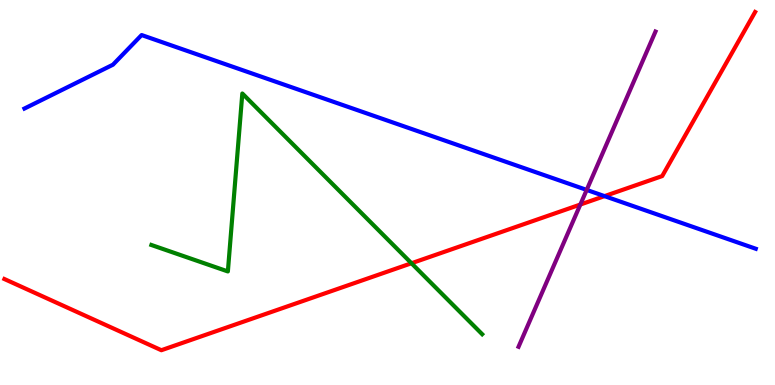[{'lines': ['blue', 'red'], 'intersections': [{'x': 7.8, 'y': 4.91}]}, {'lines': ['green', 'red'], 'intersections': [{'x': 5.31, 'y': 3.16}]}, {'lines': ['purple', 'red'], 'intersections': [{'x': 7.49, 'y': 4.69}]}, {'lines': ['blue', 'green'], 'intersections': []}, {'lines': ['blue', 'purple'], 'intersections': [{'x': 7.57, 'y': 5.07}]}, {'lines': ['green', 'purple'], 'intersections': []}]